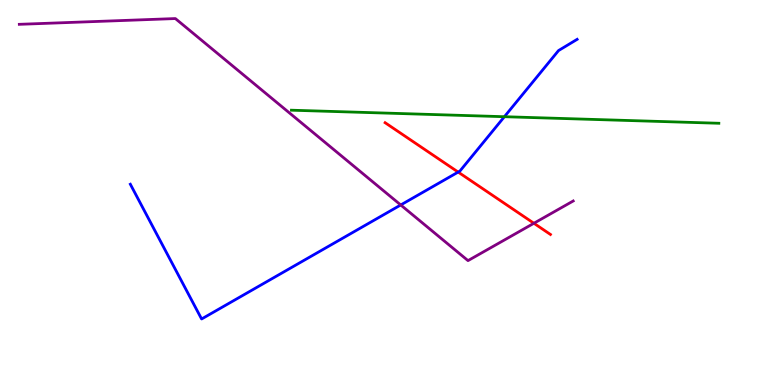[{'lines': ['blue', 'red'], 'intersections': [{'x': 5.91, 'y': 5.53}]}, {'lines': ['green', 'red'], 'intersections': []}, {'lines': ['purple', 'red'], 'intersections': [{'x': 6.89, 'y': 4.2}]}, {'lines': ['blue', 'green'], 'intersections': [{'x': 6.51, 'y': 6.97}]}, {'lines': ['blue', 'purple'], 'intersections': [{'x': 5.17, 'y': 4.68}]}, {'lines': ['green', 'purple'], 'intersections': []}]